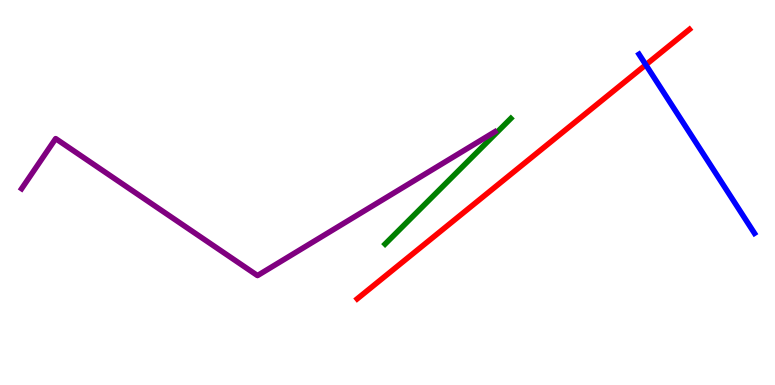[{'lines': ['blue', 'red'], 'intersections': [{'x': 8.33, 'y': 8.32}]}, {'lines': ['green', 'red'], 'intersections': []}, {'lines': ['purple', 'red'], 'intersections': []}, {'lines': ['blue', 'green'], 'intersections': []}, {'lines': ['blue', 'purple'], 'intersections': []}, {'lines': ['green', 'purple'], 'intersections': []}]